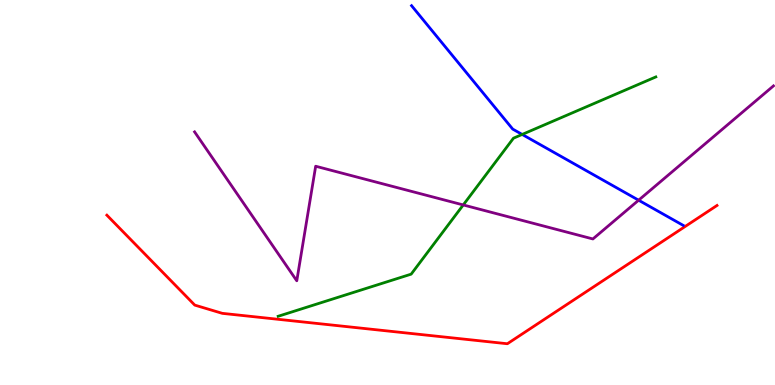[{'lines': ['blue', 'red'], 'intersections': []}, {'lines': ['green', 'red'], 'intersections': []}, {'lines': ['purple', 'red'], 'intersections': []}, {'lines': ['blue', 'green'], 'intersections': [{'x': 6.74, 'y': 6.51}]}, {'lines': ['blue', 'purple'], 'intersections': [{'x': 8.24, 'y': 4.8}]}, {'lines': ['green', 'purple'], 'intersections': [{'x': 5.98, 'y': 4.68}]}]